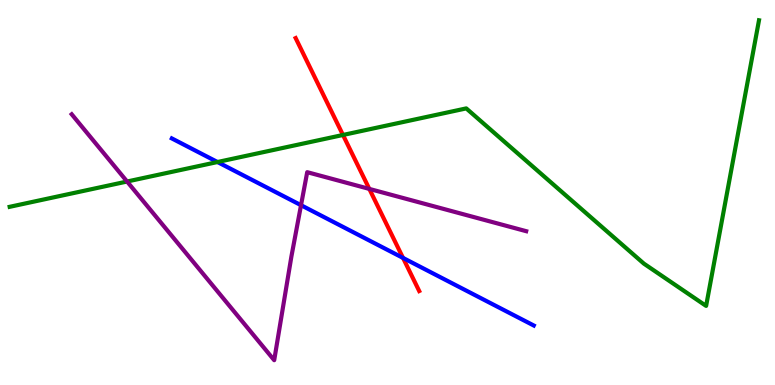[{'lines': ['blue', 'red'], 'intersections': [{'x': 5.2, 'y': 3.3}]}, {'lines': ['green', 'red'], 'intersections': [{'x': 4.43, 'y': 6.49}]}, {'lines': ['purple', 'red'], 'intersections': [{'x': 4.77, 'y': 5.09}]}, {'lines': ['blue', 'green'], 'intersections': [{'x': 2.81, 'y': 5.79}]}, {'lines': ['blue', 'purple'], 'intersections': [{'x': 3.88, 'y': 4.67}]}, {'lines': ['green', 'purple'], 'intersections': [{'x': 1.64, 'y': 5.29}]}]